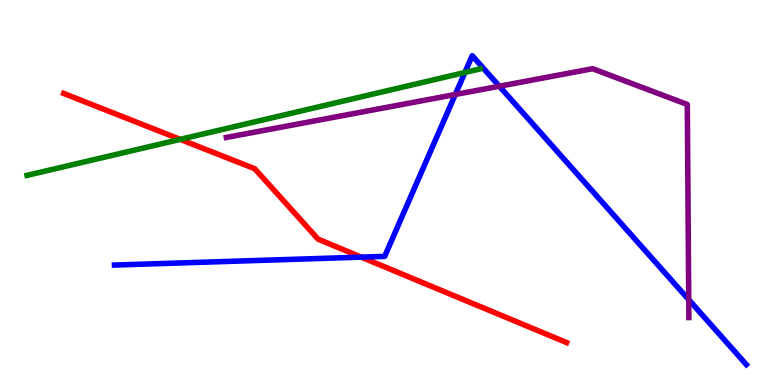[{'lines': ['blue', 'red'], 'intersections': [{'x': 4.66, 'y': 3.32}]}, {'lines': ['green', 'red'], 'intersections': [{'x': 2.33, 'y': 6.38}]}, {'lines': ['purple', 'red'], 'intersections': []}, {'lines': ['blue', 'green'], 'intersections': [{'x': 6.0, 'y': 8.12}]}, {'lines': ['blue', 'purple'], 'intersections': [{'x': 5.87, 'y': 7.55}, {'x': 6.44, 'y': 7.76}, {'x': 8.89, 'y': 2.22}]}, {'lines': ['green', 'purple'], 'intersections': []}]